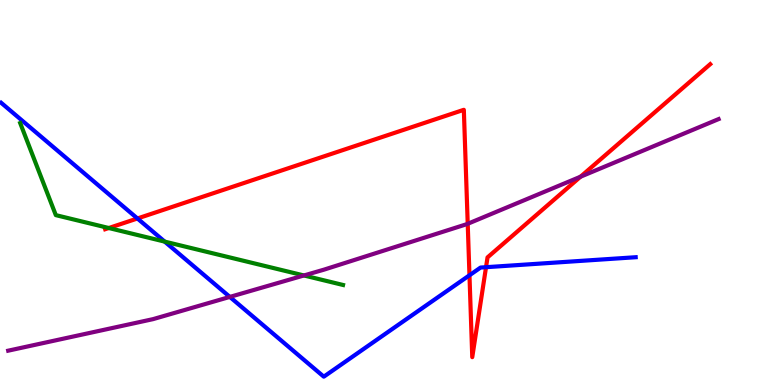[{'lines': ['blue', 'red'], 'intersections': [{'x': 1.77, 'y': 4.33}, {'x': 6.06, 'y': 2.85}, {'x': 6.27, 'y': 3.06}]}, {'lines': ['green', 'red'], 'intersections': [{'x': 1.4, 'y': 4.08}]}, {'lines': ['purple', 'red'], 'intersections': [{'x': 6.04, 'y': 4.19}, {'x': 7.49, 'y': 5.41}]}, {'lines': ['blue', 'green'], 'intersections': [{'x': 2.12, 'y': 3.72}]}, {'lines': ['blue', 'purple'], 'intersections': [{'x': 2.97, 'y': 2.29}]}, {'lines': ['green', 'purple'], 'intersections': [{'x': 3.92, 'y': 2.85}]}]